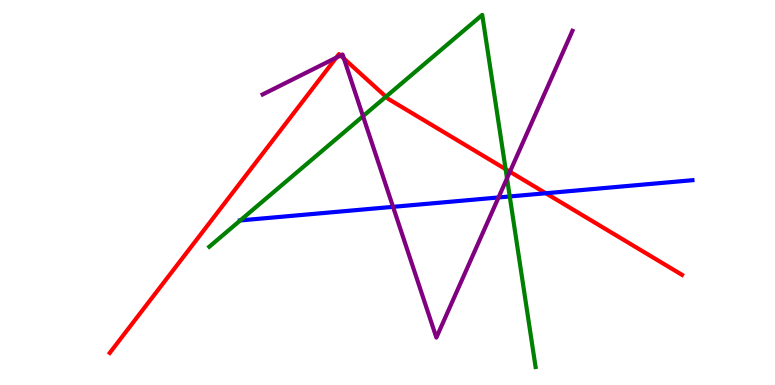[{'lines': ['blue', 'red'], 'intersections': [{'x': 7.04, 'y': 4.98}]}, {'lines': ['green', 'red'], 'intersections': [{'x': 4.98, 'y': 7.49}, {'x': 6.52, 'y': 5.61}]}, {'lines': ['purple', 'red'], 'intersections': [{'x': 4.34, 'y': 8.5}, {'x': 4.39, 'y': 8.56}, {'x': 4.44, 'y': 8.48}, {'x': 6.58, 'y': 5.54}]}, {'lines': ['blue', 'green'], 'intersections': [{'x': 3.1, 'y': 4.27}, {'x': 6.58, 'y': 4.9}]}, {'lines': ['blue', 'purple'], 'intersections': [{'x': 5.07, 'y': 4.63}, {'x': 6.43, 'y': 4.87}]}, {'lines': ['green', 'purple'], 'intersections': [{'x': 4.68, 'y': 6.98}, {'x': 6.54, 'y': 5.37}]}]